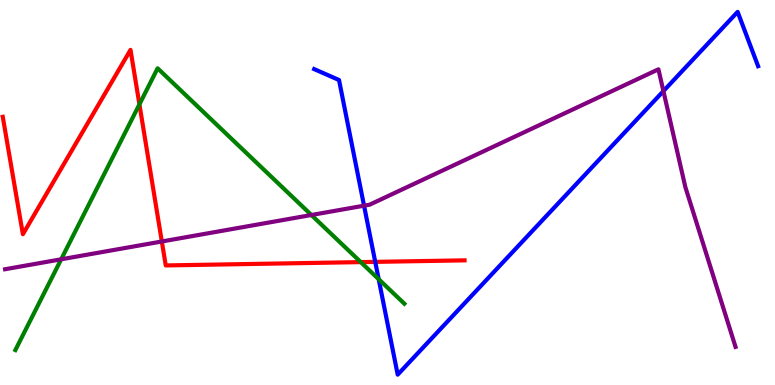[{'lines': ['blue', 'red'], 'intersections': [{'x': 4.84, 'y': 3.2}]}, {'lines': ['green', 'red'], 'intersections': [{'x': 1.8, 'y': 7.29}, {'x': 4.66, 'y': 3.19}]}, {'lines': ['purple', 'red'], 'intersections': [{'x': 2.09, 'y': 3.73}]}, {'lines': ['blue', 'green'], 'intersections': [{'x': 4.89, 'y': 2.75}]}, {'lines': ['blue', 'purple'], 'intersections': [{'x': 4.7, 'y': 4.66}, {'x': 8.56, 'y': 7.63}]}, {'lines': ['green', 'purple'], 'intersections': [{'x': 0.79, 'y': 3.26}, {'x': 4.02, 'y': 4.42}]}]